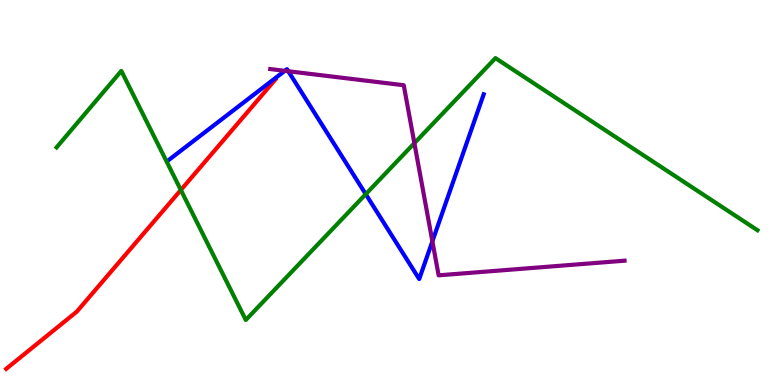[{'lines': ['blue', 'red'], 'intersections': []}, {'lines': ['green', 'red'], 'intersections': [{'x': 2.33, 'y': 5.06}]}, {'lines': ['purple', 'red'], 'intersections': []}, {'lines': ['blue', 'green'], 'intersections': [{'x': 4.72, 'y': 4.96}]}, {'lines': ['blue', 'purple'], 'intersections': [{'x': 3.68, 'y': 8.16}, {'x': 3.72, 'y': 8.15}, {'x': 5.58, 'y': 3.73}]}, {'lines': ['green', 'purple'], 'intersections': [{'x': 5.35, 'y': 6.28}]}]